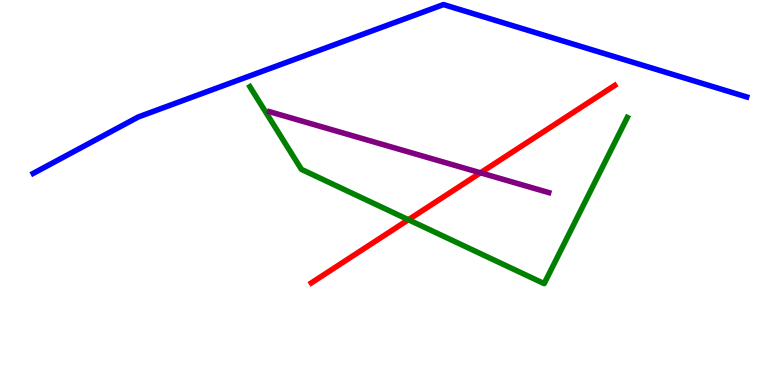[{'lines': ['blue', 'red'], 'intersections': []}, {'lines': ['green', 'red'], 'intersections': [{'x': 5.27, 'y': 4.29}]}, {'lines': ['purple', 'red'], 'intersections': [{'x': 6.2, 'y': 5.51}]}, {'lines': ['blue', 'green'], 'intersections': []}, {'lines': ['blue', 'purple'], 'intersections': []}, {'lines': ['green', 'purple'], 'intersections': []}]